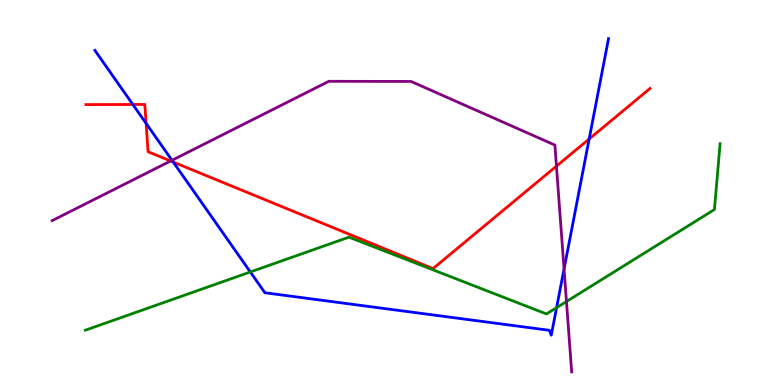[{'lines': ['blue', 'red'], 'intersections': [{'x': 1.71, 'y': 7.29}, {'x': 1.89, 'y': 6.79}, {'x': 2.24, 'y': 5.79}, {'x': 7.6, 'y': 6.39}]}, {'lines': ['green', 'red'], 'intersections': []}, {'lines': ['purple', 'red'], 'intersections': [{'x': 2.2, 'y': 5.82}, {'x': 7.18, 'y': 5.68}]}, {'lines': ['blue', 'green'], 'intersections': [{'x': 3.23, 'y': 2.94}, {'x': 7.18, 'y': 2.01}]}, {'lines': ['blue', 'purple'], 'intersections': [{'x': 2.22, 'y': 5.84}, {'x': 7.28, 'y': 3.01}]}, {'lines': ['green', 'purple'], 'intersections': [{'x': 7.31, 'y': 2.17}]}]